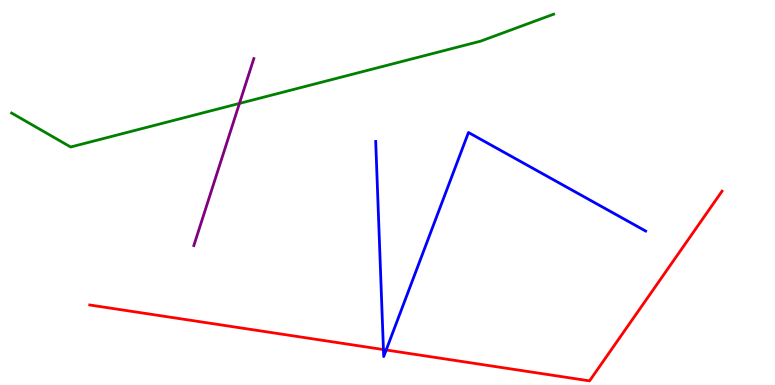[{'lines': ['blue', 'red'], 'intersections': [{'x': 4.95, 'y': 0.92}, {'x': 4.98, 'y': 0.909}]}, {'lines': ['green', 'red'], 'intersections': []}, {'lines': ['purple', 'red'], 'intersections': []}, {'lines': ['blue', 'green'], 'intersections': []}, {'lines': ['blue', 'purple'], 'intersections': []}, {'lines': ['green', 'purple'], 'intersections': [{'x': 3.09, 'y': 7.31}]}]